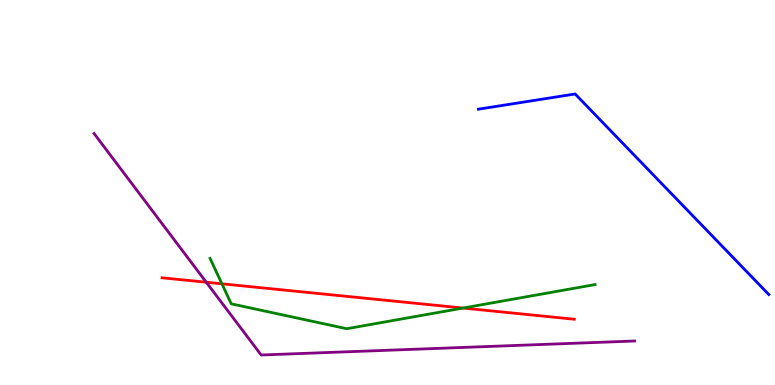[{'lines': ['blue', 'red'], 'intersections': []}, {'lines': ['green', 'red'], 'intersections': [{'x': 2.86, 'y': 2.63}, {'x': 5.97, 'y': 2.0}]}, {'lines': ['purple', 'red'], 'intersections': [{'x': 2.66, 'y': 2.67}]}, {'lines': ['blue', 'green'], 'intersections': []}, {'lines': ['blue', 'purple'], 'intersections': []}, {'lines': ['green', 'purple'], 'intersections': []}]